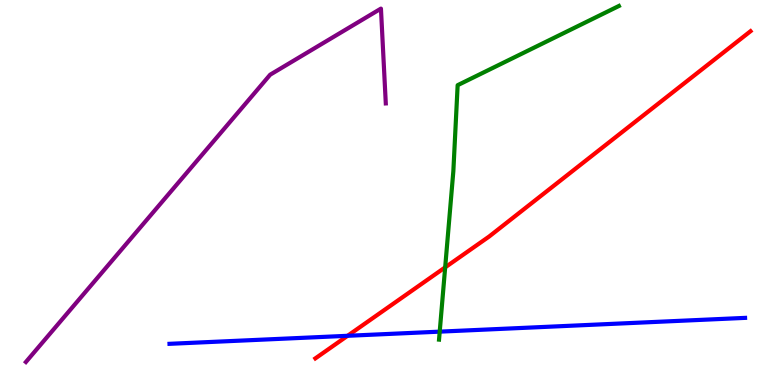[{'lines': ['blue', 'red'], 'intersections': [{'x': 4.48, 'y': 1.28}]}, {'lines': ['green', 'red'], 'intersections': [{'x': 5.74, 'y': 3.06}]}, {'lines': ['purple', 'red'], 'intersections': []}, {'lines': ['blue', 'green'], 'intersections': [{'x': 5.67, 'y': 1.39}]}, {'lines': ['blue', 'purple'], 'intersections': []}, {'lines': ['green', 'purple'], 'intersections': []}]